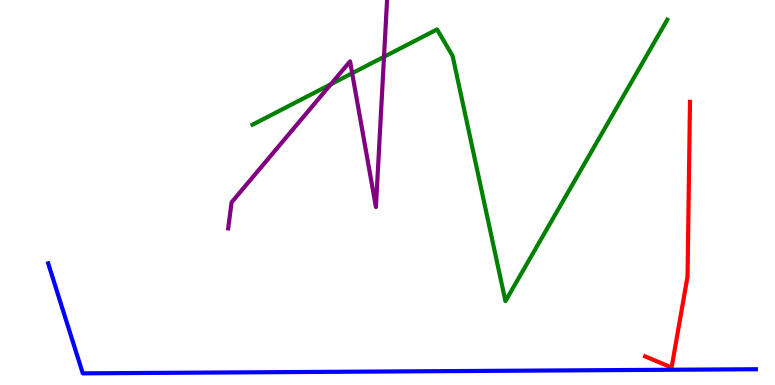[{'lines': ['blue', 'red'], 'intersections': []}, {'lines': ['green', 'red'], 'intersections': []}, {'lines': ['purple', 'red'], 'intersections': []}, {'lines': ['blue', 'green'], 'intersections': []}, {'lines': ['blue', 'purple'], 'intersections': []}, {'lines': ['green', 'purple'], 'intersections': [{'x': 4.27, 'y': 7.81}, {'x': 4.54, 'y': 8.1}, {'x': 4.95, 'y': 8.52}]}]